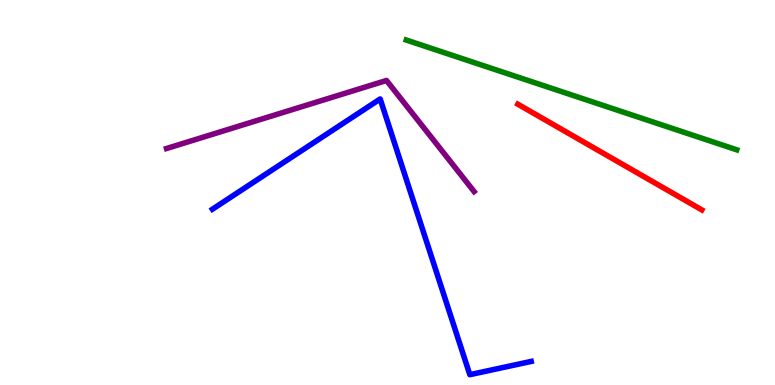[{'lines': ['blue', 'red'], 'intersections': []}, {'lines': ['green', 'red'], 'intersections': []}, {'lines': ['purple', 'red'], 'intersections': []}, {'lines': ['blue', 'green'], 'intersections': []}, {'lines': ['blue', 'purple'], 'intersections': []}, {'lines': ['green', 'purple'], 'intersections': []}]